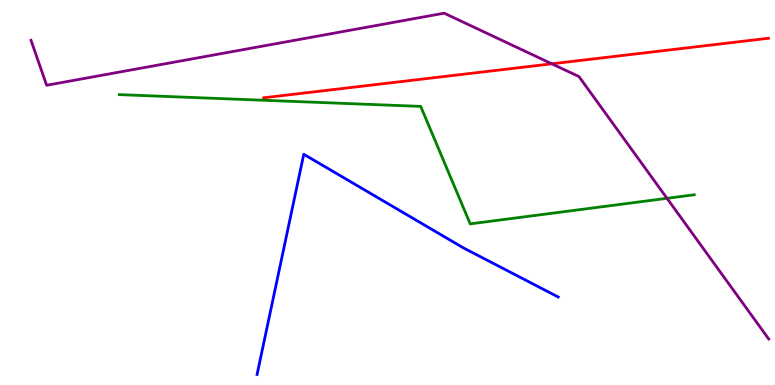[{'lines': ['blue', 'red'], 'intersections': []}, {'lines': ['green', 'red'], 'intersections': []}, {'lines': ['purple', 'red'], 'intersections': [{'x': 7.12, 'y': 8.34}]}, {'lines': ['blue', 'green'], 'intersections': []}, {'lines': ['blue', 'purple'], 'intersections': []}, {'lines': ['green', 'purple'], 'intersections': [{'x': 8.61, 'y': 4.85}]}]